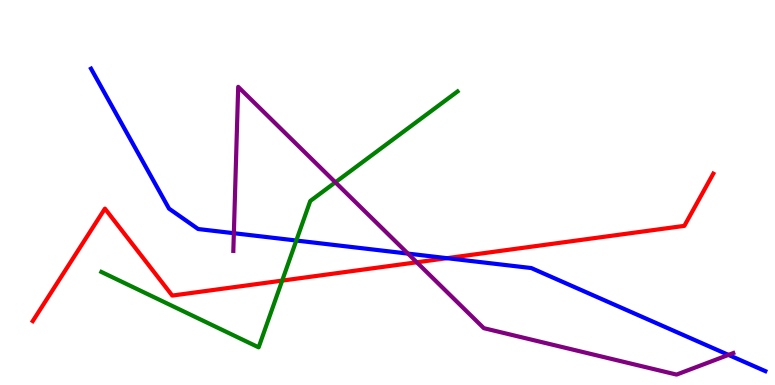[{'lines': ['blue', 'red'], 'intersections': [{'x': 5.77, 'y': 3.29}]}, {'lines': ['green', 'red'], 'intersections': [{'x': 3.64, 'y': 2.71}]}, {'lines': ['purple', 'red'], 'intersections': [{'x': 5.38, 'y': 3.19}]}, {'lines': ['blue', 'green'], 'intersections': [{'x': 3.82, 'y': 3.75}]}, {'lines': ['blue', 'purple'], 'intersections': [{'x': 3.02, 'y': 3.94}, {'x': 5.26, 'y': 3.41}, {'x': 9.4, 'y': 0.782}]}, {'lines': ['green', 'purple'], 'intersections': [{'x': 4.33, 'y': 5.26}]}]